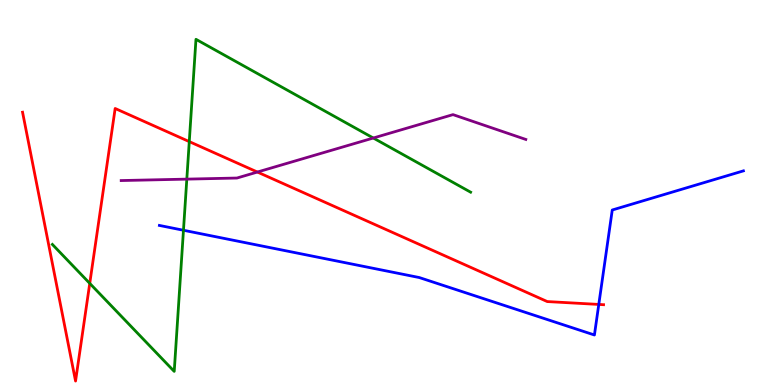[{'lines': ['blue', 'red'], 'intersections': [{'x': 7.73, 'y': 2.09}]}, {'lines': ['green', 'red'], 'intersections': [{'x': 1.16, 'y': 2.64}, {'x': 2.44, 'y': 6.32}]}, {'lines': ['purple', 'red'], 'intersections': [{'x': 3.32, 'y': 5.53}]}, {'lines': ['blue', 'green'], 'intersections': [{'x': 2.37, 'y': 4.02}]}, {'lines': ['blue', 'purple'], 'intersections': []}, {'lines': ['green', 'purple'], 'intersections': [{'x': 2.41, 'y': 5.35}, {'x': 4.82, 'y': 6.42}]}]